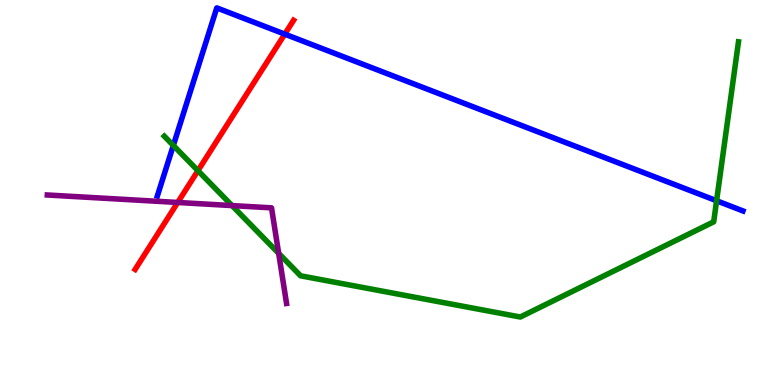[{'lines': ['blue', 'red'], 'intersections': [{'x': 3.67, 'y': 9.11}]}, {'lines': ['green', 'red'], 'intersections': [{'x': 2.55, 'y': 5.57}]}, {'lines': ['purple', 'red'], 'intersections': [{'x': 2.29, 'y': 4.74}]}, {'lines': ['blue', 'green'], 'intersections': [{'x': 2.24, 'y': 6.22}, {'x': 9.25, 'y': 4.79}]}, {'lines': ['blue', 'purple'], 'intersections': []}, {'lines': ['green', 'purple'], 'intersections': [{'x': 2.99, 'y': 4.66}, {'x': 3.6, 'y': 3.42}]}]